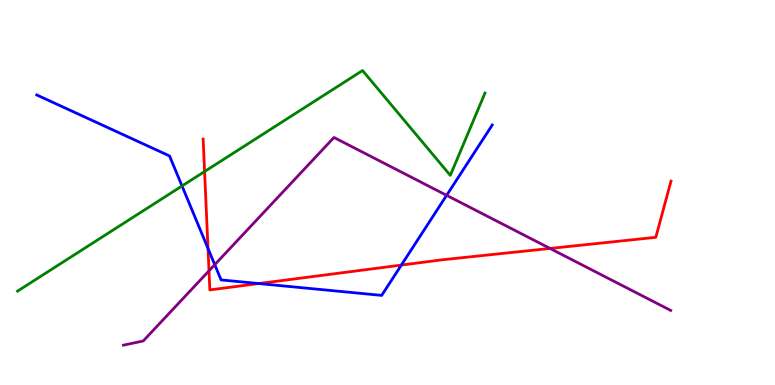[{'lines': ['blue', 'red'], 'intersections': [{'x': 2.68, 'y': 3.55}, {'x': 3.34, 'y': 2.63}, {'x': 5.18, 'y': 3.11}]}, {'lines': ['green', 'red'], 'intersections': [{'x': 2.64, 'y': 5.54}]}, {'lines': ['purple', 'red'], 'intersections': [{'x': 2.7, 'y': 2.97}, {'x': 7.1, 'y': 3.55}]}, {'lines': ['blue', 'green'], 'intersections': [{'x': 2.35, 'y': 5.17}]}, {'lines': ['blue', 'purple'], 'intersections': [{'x': 2.77, 'y': 3.13}, {'x': 5.76, 'y': 4.93}]}, {'lines': ['green', 'purple'], 'intersections': []}]